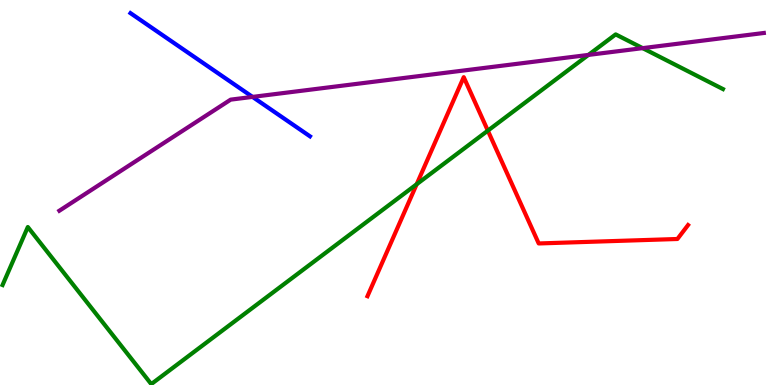[{'lines': ['blue', 'red'], 'intersections': []}, {'lines': ['green', 'red'], 'intersections': [{'x': 5.38, 'y': 5.21}, {'x': 6.29, 'y': 6.61}]}, {'lines': ['purple', 'red'], 'intersections': []}, {'lines': ['blue', 'green'], 'intersections': []}, {'lines': ['blue', 'purple'], 'intersections': [{'x': 3.26, 'y': 7.48}]}, {'lines': ['green', 'purple'], 'intersections': [{'x': 7.59, 'y': 8.57}, {'x': 8.29, 'y': 8.75}]}]